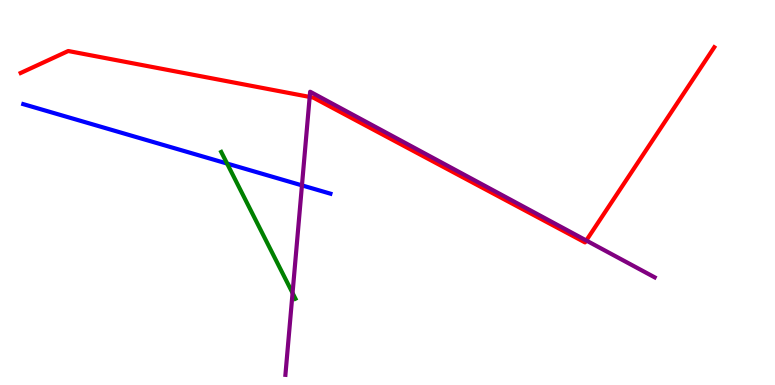[{'lines': ['blue', 'red'], 'intersections': []}, {'lines': ['green', 'red'], 'intersections': []}, {'lines': ['purple', 'red'], 'intersections': [{'x': 4.0, 'y': 7.48}, {'x': 7.56, 'y': 3.75}]}, {'lines': ['blue', 'green'], 'intersections': [{'x': 2.93, 'y': 5.75}]}, {'lines': ['blue', 'purple'], 'intersections': [{'x': 3.9, 'y': 5.19}]}, {'lines': ['green', 'purple'], 'intersections': [{'x': 3.77, 'y': 2.39}]}]